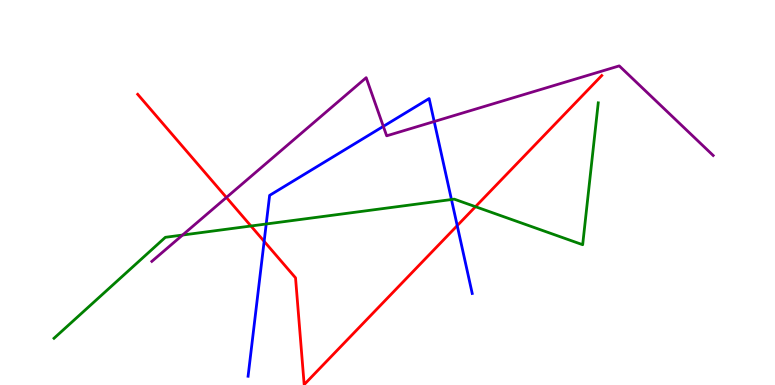[{'lines': ['blue', 'red'], 'intersections': [{'x': 3.41, 'y': 3.73}, {'x': 5.9, 'y': 4.14}]}, {'lines': ['green', 'red'], 'intersections': [{'x': 3.24, 'y': 4.13}, {'x': 6.14, 'y': 4.63}]}, {'lines': ['purple', 'red'], 'intersections': [{'x': 2.92, 'y': 4.87}]}, {'lines': ['blue', 'green'], 'intersections': [{'x': 3.44, 'y': 4.18}, {'x': 5.83, 'y': 4.82}]}, {'lines': ['blue', 'purple'], 'intersections': [{'x': 4.95, 'y': 6.72}, {'x': 5.6, 'y': 6.84}]}, {'lines': ['green', 'purple'], 'intersections': [{'x': 2.36, 'y': 3.9}]}]